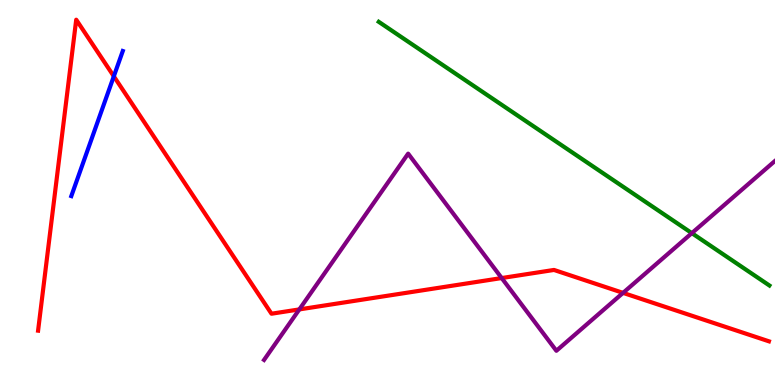[{'lines': ['blue', 'red'], 'intersections': [{'x': 1.47, 'y': 8.02}]}, {'lines': ['green', 'red'], 'intersections': []}, {'lines': ['purple', 'red'], 'intersections': [{'x': 3.86, 'y': 1.96}, {'x': 6.47, 'y': 2.78}, {'x': 8.04, 'y': 2.39}]}, {'lines': ['blue', 'green'], 'intersections': []}, {'lines': ['blue', 'purple'], 'intersections': []}, {'lines': ['green', 'purple'], 'intersections': [{'x': 8.93, 'y': 3.94}]}]